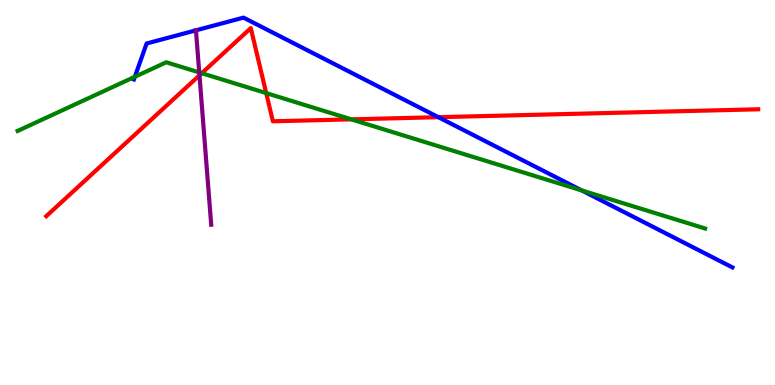[{'lines': ['blue', 'red'], 'intersections': [{'x': 5.66, 'y': 6.96}]}, {'lines': ['green', 'red'], 'intersections': [{'x': 2.6, 'y': 8.1}, {'x': 3.43, 'y': 7.58}, {'x': 4.53, 'y': 6.9}]}, {'lines': ['purple', 'red'], 'intersections': [{'x': 2.57, 'y': 8.04}]}, {'lines': ['blue', 'green'], 'intersections': [{'x': 1.74, 'y': 8.01}, {'x': 7.51, 'y': 5.05}]}, {'lines': ['blue', 'purple'], 'intersections': [{'x': 2.53, 'y': 9.21}]}, {'lines': ['green', 'purple'], 'intersections': [{'x': 2.57, 'y': 8.12}]}]